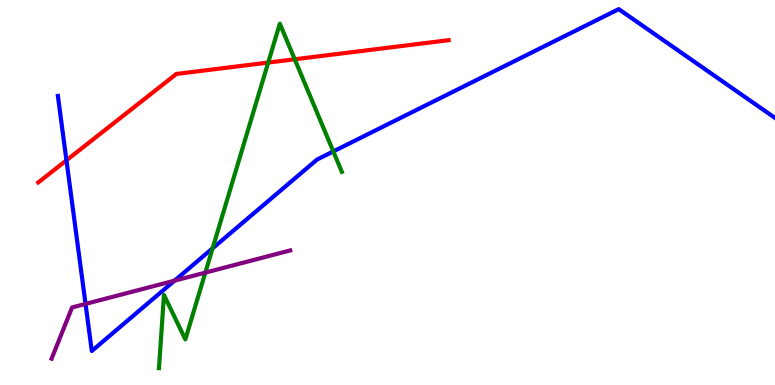[{'lines': ['blue', 'red'], 'intersections': [{'x': 0.857, 'y': 5.84}]}, {'lines': ['green', 'red'], 'intersections': [{'x': 3.46, 'y': 8.37}, {'x': 3.8, 'y': 8.46}]}, {'lines': ['purple', 'red'], 'intersections': []}, {'lines': ['blue', 'green'], 'intersections': [{'x': 2.74, 'y': 3.55}, {'x': 4.3, 'y': 6.07}]}, {'lines': ['blue', 'purple'], 'intersections': [{'x': 1.1, 'y': 2.11}, {'x': 2.25, 'y': 2.71}]}, {'lines': ['green', 'purple'], 'intersections': [{'x': 2.65, 'y': 2.92}]}]